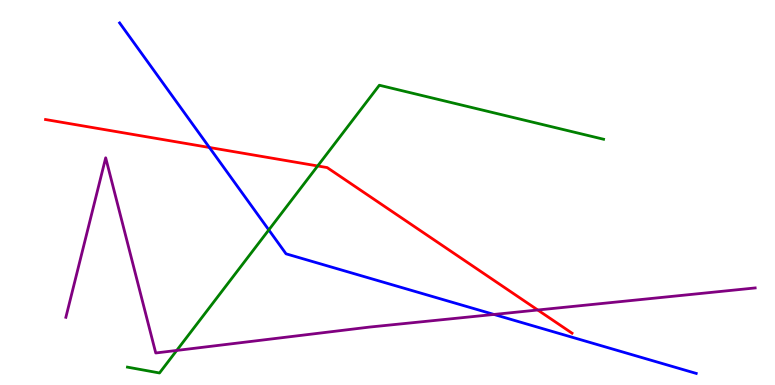[{'lines': ['blue', 'red'], 'intersections': [{'x': 2.7, 'y': 6.17}]}, {'lines': ['green', 'red'], 'intersections': [{'x': 4.1, 'y': 5.69}]}, {'lines': ['purple', 'red'], 'intersections': [{'x': 6.94, 'y': 1.95}]}, {'lines': ['blue', 'green'], 'intersections': [{'x': 3.47, 'y': 4.03}]}, {'lines': ['blue', 'purple'], 'intersections': [{'x': 6.37, 'y': 1.83}]}, {'lines': ['green', 'purple'], 'intersections': [{'x': 2.28, 'y': 0.898}]}]